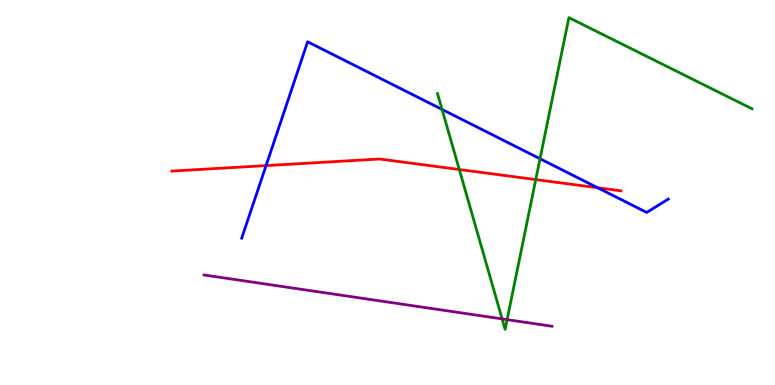[{'lines': ['blue', 'red'], 'intersections': [{'x': 3.43, 'y': 5.7}, {'x': 7.71, 'y': 5.12}]}, {'lines': ['green', 'red'], 'intersections': [{'x': 5.93, 'y': 5.6}, {'x': 6.91, 'y': 5.34}]}, {'lines': ['purple', 'red'], 'intersections': []}, {'lines': ['blue', 'green'], 'intersections': [{'x': 5.7, 'y': 7.16}, {'x': 6.97, 'y': 5.88}]}, {'lines': ['blue', 'purple'], 'intersections': []}, {'lines': ['green', 'purple'], 'intersections': [{'x': 6.48, 'y': 1.72}, {'x': 6.54, 'y': 1.7}]}]